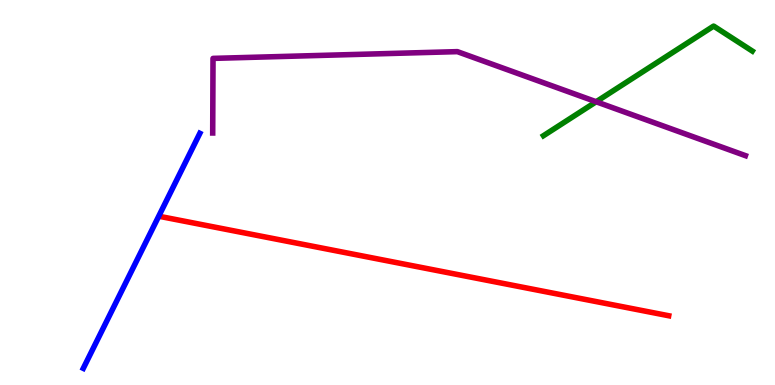[{'lines': ['blue', 'red'], 'intersections': []}, {'lines': ['green', 'red'], 'intersections': []}, {'lines': ['purple', 'red'], 'intersections': []}, {'lines': ['blue', 'green'], 'intersections': []}, {'lines': ['blue', 'purple'], 'intersections': []}, {'lines': ['green', 'purple'], 'intersections': [{'x': 7.69, 'y': 7.36}]}]